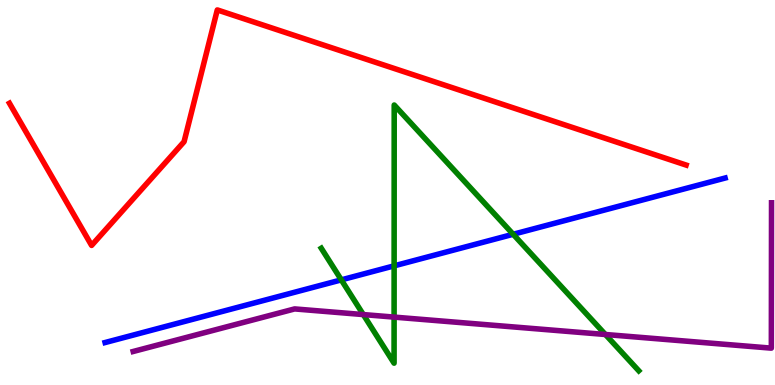[{'lines': ['blue', 'red'], 'intersections': []}, {'lines': ['green', 'red'], 'intersections': []}, {'lines': ['purple', 'red'], 'intersections': []}, {'lines': ['blue', 'green'], 'intersections': [{'x': 4.4, 'y': 2.73}, {'x': 5.09, 'y': 3.09}, {'x': 6.62, 'y': 3.92}]}, {'lines': ['blue', 'purple'], 'intersections': []}, {'lines': ['green', 'purple'], 'intersections': [{'x': 4.69, 'y': 1.83}, {'x': 5.09, 'y': 1.76}, {'x': 7.81, 'y': 1.31}]}]